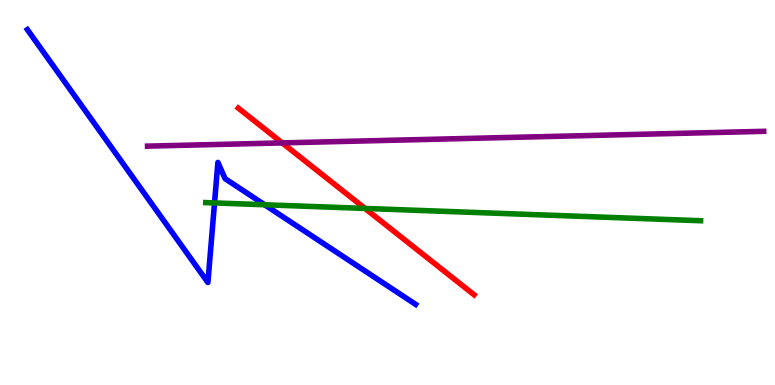[{'lines': ['blue', 'red'], 'intersections': []}, {'lines': ['green', 'red'], 'intersections': [{'x': 4.71, 'y': 4.59}]}, {'lines': ['purple', 'red'], 'intersections': [{'x': 3.64, 'y': 6.29}]}, {'lines': ['blue', 'green'], 'intersections': [{'x': 2.77, 'y': 4.73}, {'x': 3.41, 'y': 4.68}]}, {'lines': ['blue', 'purple'], 'intersections': []}, {'lines': ['green', 'purple'], 'intersections': []}]